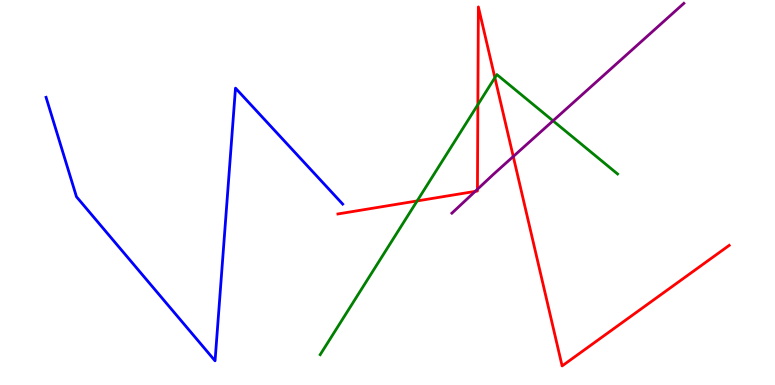[{'lines': ['blue', 'red'], 'intersections': []}, {'lines': ['green', 'red'], 'intersections': [{'x': 5.38, 'y': 4.78}, {'x': 6.17, 'y': 7.28}, {'x': 6.39, 'y': 7.98}]}, {'lines': ['purple', 'red'], 'intersections': [{'x': 6.13, 'y': 5.03}, {'x': 6.16, 'y': 5.08}, {'x': 6.62, 'y': 5.94}]}, {'lines': ['blue', 'green'], 'intersections': []}, {'lines': ['blue', 'purple'], 'intersections': []}, {'lines': ['green', 'purple'], 'intersections': [{'x': 7.14, 'y': 6.86}]}]